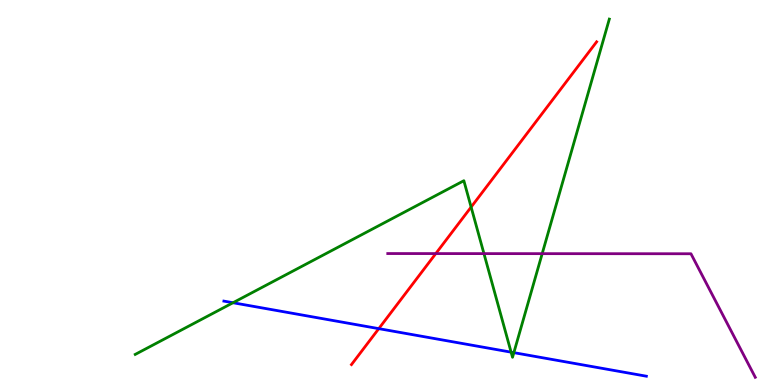[{'lines': ['blue', 'red'], 'intersections': [{'x': 4.89, 'y': 1.46}]}, {'lines': ['green', 'red'], 'intersections': [{'x': 6.08, 'y': 4.62}]}, {'lines': ['purple', 'red'], 'intersections': [{'x': 5.62, 'y': 3.41}]}, {'lines': ['blue', 'green'], 'intersections': [{'x': 3.01, 'y': 2.14}, {'x': 6.59, 'y': 0.853}, {'x': 6.63, 'y': 0.84}]}, {'lines': ['blue', 'purple'], 'intersections': []}, {'lines': ['green', 'purple'], 'intersections': [{'x': 6.24, 'y': 3.41}, {'x': 7.0, 'y': 3.41}]}]